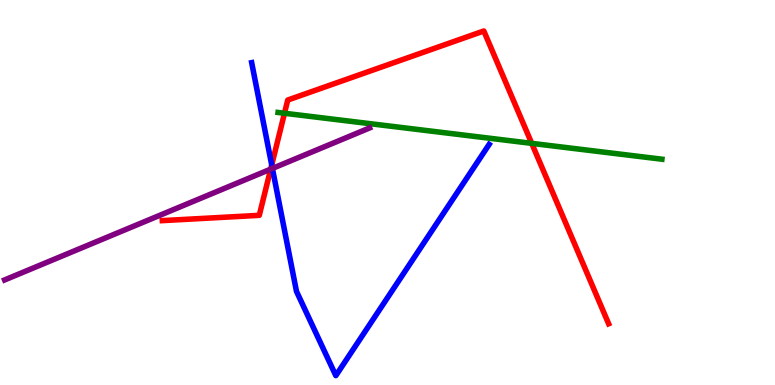[{'lines': ['blue', 'red'], 'intersections': [{'x': 3.51, 'y': 5.72}]}, {'lines': ['green', 'red'], 'intersections': [{'x': 3.67, 'y': 7.06}, {'x': 6.86, 'y': 6.28}]}, {'lines': ['purple', 'red'], 'intersections': [{'x': 3.49, 'y': 5.61}]}, {'lines': ['blue', 'green'], 'intersections': []}, {'lines': ['blue', 'purple'], 'intersections': [{'x': 3.51, 'y': 5.63}]}, {'lines': ['green', 'purple'], 'intersections': []}]